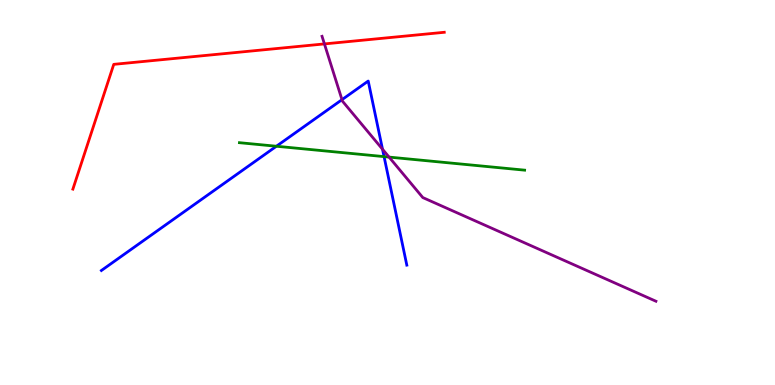[{'lines': ['blue', 'red'], 'intersections': []}, {'lines': ['green', 'red'], 'intersections': []}, {'lines': ['purple', 'red'], 'intersections': [{'x': 4.19, 'y': 8.86}]}, {'lines': ['blue', 'green'], 'intersections': [{'x': 3.57, 'y': 6.2}, {'x': 4.96, 'y': 5.93}]}, {'lines': ['blue', 'purple'], 'intersections': [{'x': 4.41, 'y': 7.41}, {'x': 4.94, 'y': 6.12}]}, {'lines': ['green', 'purple'], 'intersections': [{'x': 5.02, 'y': 5.92}]}]